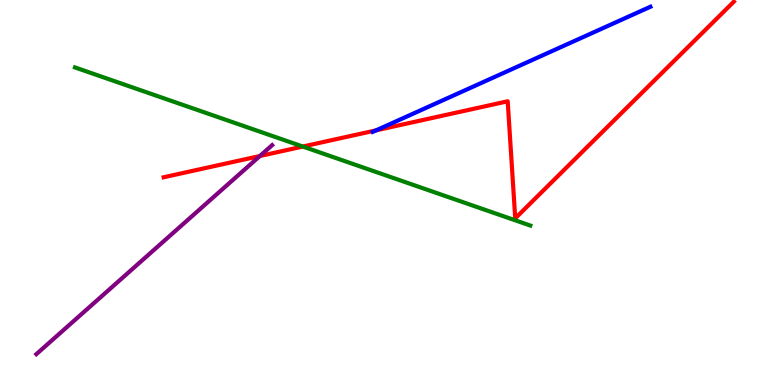[{'lines': ['blue', 'red'], 'intersections': [{'x': 4.85, 'y': 6.61}]}, {'lines': ['green', 'red'], 'intersections': [{'x': 3.91, 'y': 6.19}]}, {'lines': ['purple', 'red'], 'intersections': [{'x': 3.35, 'y': 5.95}]}, {'lines': ['blue', 'green'], 'intersections': []}, {'lines': ['blue', 'purple'], 'intersections': []}, {'lines': ['green', 'purple'], 'intersections': []}]